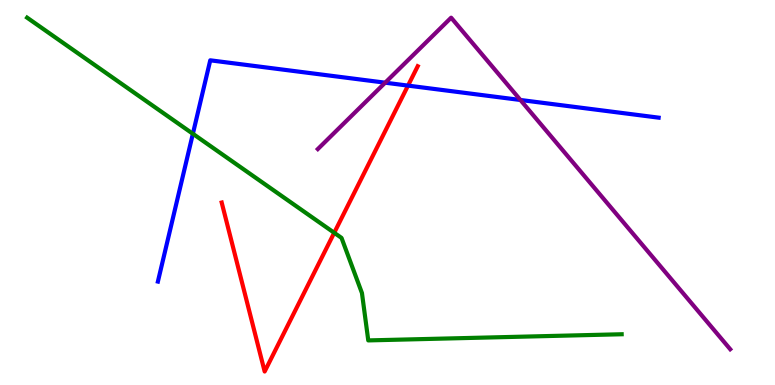[{'lines': ['blue', 'red'], 'intersections': [{'x': 5.26, 'y': 7.78}]}, {'lines': ['green', 'red'], 'intersections': [{'x': 4.31, 'y': 3.95}]}, {'lines': ['purple', 'red'], 'intersections': []}, {'lines': ['blue', 'green'], 'intersections': [{'x': 2.49, 'y': 6.53}]}, {'lines': ['blue', 'purple'], 'intersections': [{'x': 4.97, 'y': 7.85}, {'x': 6.71, 'y': 7.4}]}, {'lines': ['green', 'purple'], 'intersections': []}]